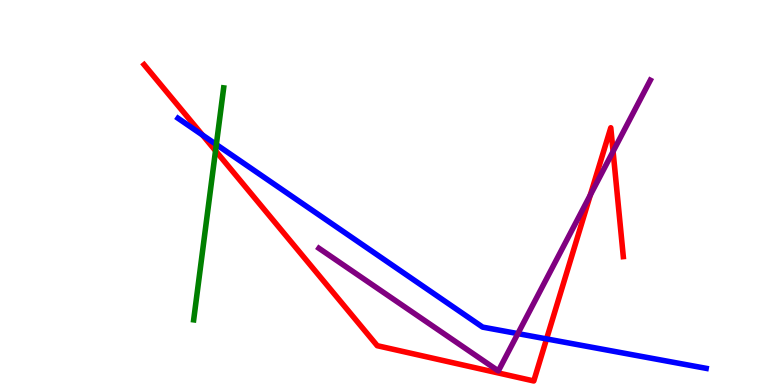[{'lines': ['blue', 'red'], 'intersections': [{'x': 2.61, 'y': 6.49}, {'x': 7.05, 'y': 1.2}]}, {'lines': ['green', 'red'], 'intersections': [{'x': 2.78, 'y': 6.08}]}, {'lines': ['purple', 'red'], 'intersections': [{'x': 7.62, 'y': 4.94}, {'x': 7.91, 'y': 6.07}]}, {'lines': ['blue', 'green'], 'intersections': [{'x': 2.79, 'y': 6.25}]}, {'lines': ['blue', 'purple'], 'intersections': [{'x': 6.68, 'y': 1.33}]}, {'lines': ['green', 'purple'], 'intersections': []}]